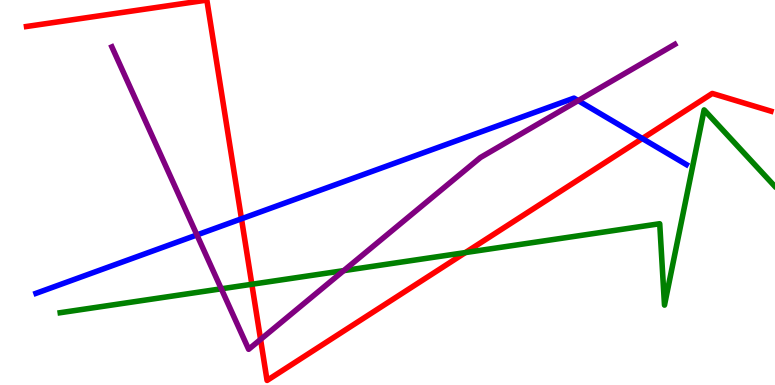[{'lines': ['blue', 'red'], 'intersections': [{'x': 3.12, 'y': 4.32}, {'x': 8.29, 'y': 6.4}]}, {'lines': ['green', 'red'], 'intersections': [{'x': 3.25, 'y': 2.62}, {'x': 6.01, 'y': 3.44}]}, {'lines': ['purple', 'red'], 'intersections': [{'x': 3.36, 'y': 1.18}]}, {'lines': ['blue', 'green'], 'intersections': []}, {'lines': ['blue', 'purple'], 'intersections': [{'x': 2.54, 'y': 3.9}, {'x': 7.46, 'y': 7.39}]}, {'lines': ['green', 'purple'], 'intersections': [{'x': 2.86, 'y': 2.5}, {'x': 4.44, 'y': 2.97}]}]